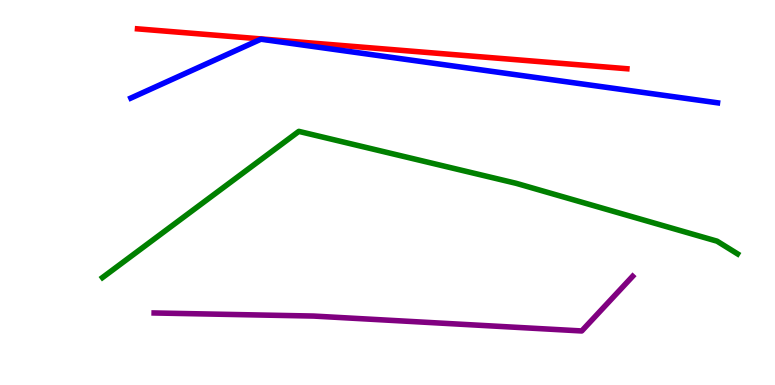[{'lines': ['blue', 'red'], 'intersections': []}, {'lines': ['green', 'red'], 'intersections': []}, {'lines': ['purple', 'red'], 'intersections': []}, {'lines': ['blue', 'green'], 'intersections': []}, {'lines': ['blue', 'purple'], 'intersections': []}, {'lines': ['green', 'purple'], 'intersections': []}]